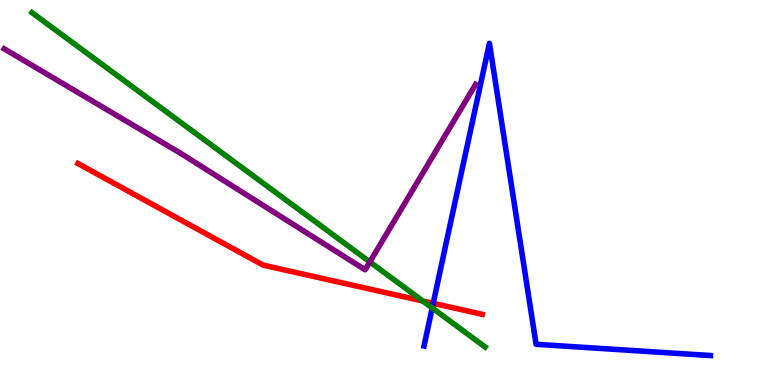[{'lines': ['blue', 'red'], 'intersections': [{'x': 5.59, 'y': 2.12}]}, {'lines': ['green', 'red'], 'intersections': [{'x': 5.45, 'y': 2.18}]}, {'lines': ['purple', 'red'], 'intersections': []}, {'lines': ['blue', 'green'], 'intersections': [{'x': 5.58, 'y': 2.0}]}, {'lines': ['blue', 'purple'], 'intersections': []}, {'lines': ['green', 'purple'], 'intersections': [{'x': 4.77, 'y': 3.2}]}]